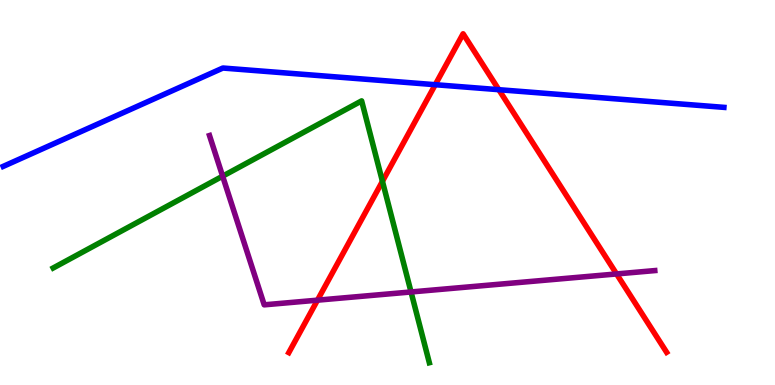[{'lines': ['blue', 'red'], 'intersections': [{'x': 5.62, 'y': 7.8}, {'x': 6.44, 'y': 7.67}]}, {'lines': ['green', 'red'], 'intersections': [{'x': 4.93, 'y': 5.29}]}, {'lines': ['purple', 'red'], 'intersections': [{'x': 4.1, 'y': 2.2}, {'x': 7.96, 'y': 2.88}]}, {'lines': ['blue', 'green'], 'intersections': []}, {'lines': ['blue', 'purple'], 'intersections': []}, {'lines': ['green', 'purple'], 'intersections': [{'x': 2.87, 'y': 5.42}, {'x': 5.3, 'y': 2.42}]}]